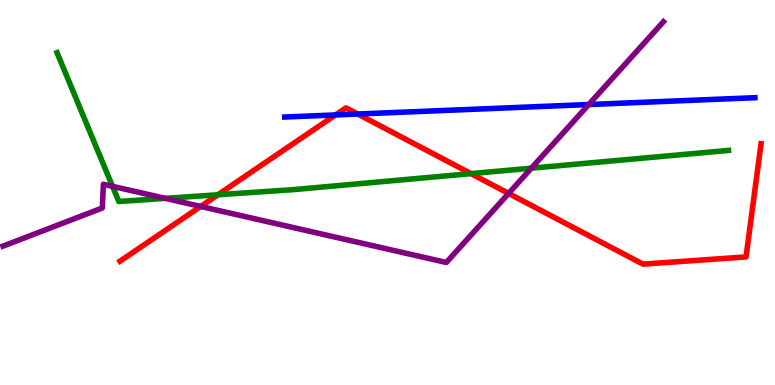[{'lines': ['blue', 'red'], 'intersections': [{'x': 4.33, 'y': 7.01}, {'x': 4.62, 'y': 7.04}]}, {'lines': ['green', 'red'], 'intersections': [{'x': 2.81, 'y': 4.94}, {'x': 6.08, 'y': 5.49}]}, {'lines': ['purple', 'red'], 'intersections': [{'x': 2.59, 'y': 4.64}, {'x': 6.56, 'y': 4.98}]}, {'lines': ['blue', 'green'], 'intersections': []}, {'lines': ['blue', 'purple'], 'intersections': [{'x': 7.6, 'y': 7.28}]}, {'lines': ['green', 'purple'], 'intersections': [{'x': 1.45, 'y': 5.16}, {'x': 2.13, 'y': 4.85}, {'x': 6.86, 'y': 5.63}]}]